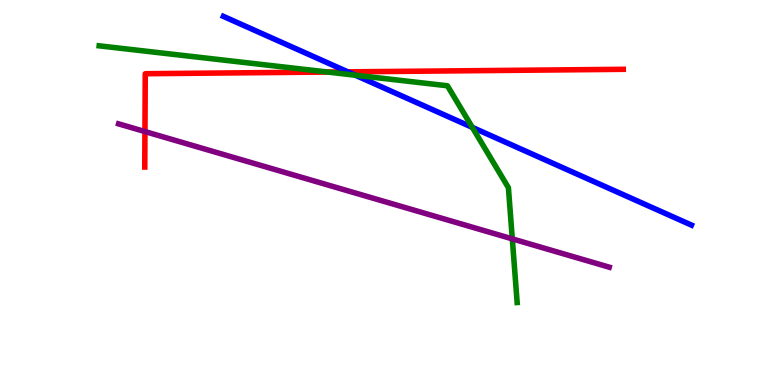[{'lines': ['blue', 'red'], 'intersections': [{'x': 4.49, 'y': 8.13}]}, {'lines': ['green', 'red'], 'intersections': [{'x': 4.23, 'y': 8.13}]}, {'lines': ['purple', 'red'], 'intersections': [{'x': 1.87, 'y': 6.58}]}, {'lines': ['blue', 'green'], 'intersections': [{'x': 4.58, 'y': 8.05}, {'x': 6.09, 'y': 6.69}]}, {'lines': ['blue', 'purple'], 'intersections': []}, {'lines': ['green', 'purple'], 'intersections': [{'x': 6.61, 'y': 3.8}]}]